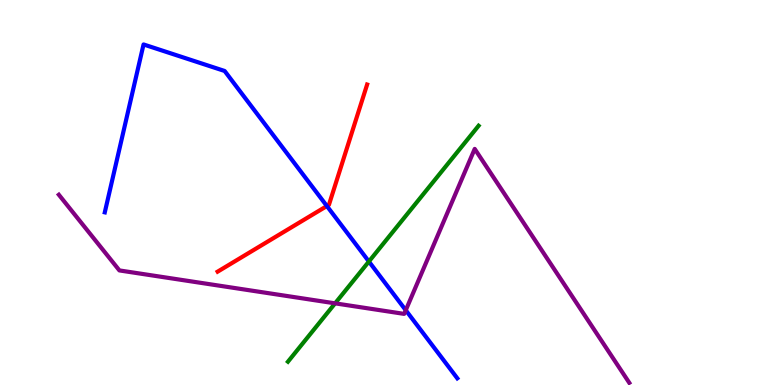[{'lines': ['blue', 'red'], 'intersections': [{'x': 4.22, 'y': 4.65}]}, {'lines': ['green', 'red'], 'intersections': []}, {'lines': ['purple', 'red'], 'intersections': []}, {'lines': ['blue', 'green'], 'intersections': [{'x': 4.76, 'y': 3.21}]}, {'lines': ['blue', 'purple'], 'intersections': [{'x': 5.24, 'y': 1.94}]}, {'lines': ['green', 'purple'], 'intersections': [{'x': 4.32, 'y': 2.12}]}]